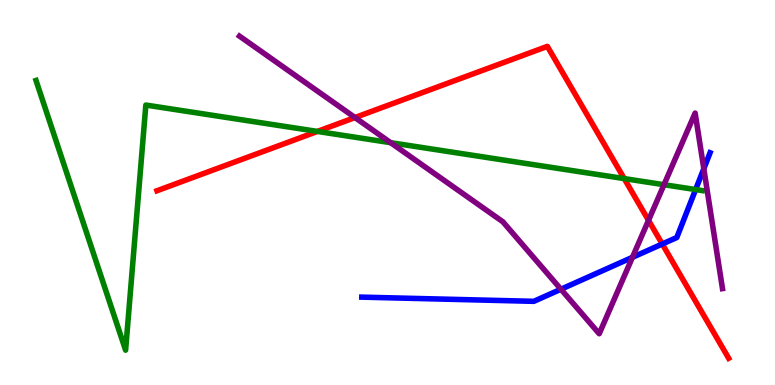[{'lines': ['blue', 'red'], 'intersections': [{'x': 8.55, 'y': 3.66}]}, {'lines': ['green', 'red'], 'intersections': [{'x': 4.1, 'y': 6.59}, {'x': 8.05, 'y': 5.36}]}, {'lines': ['purple', 'red'], 'intersections': [{'x': 4.58, 'y': 6.95}, {'x': 8.37, 'y': 4.28}]}, {'lines': ['blue', 'green'], 'intersections': [{'x': 8.98, 'y': 5.08}]}, {'lines': ['blue', 'purple'], 'intersections': [{'x': 7.24, 'y': 2.49}, {'x': 8.16, 'y': 3.32}, {'x': 9.08, 'y': 5.62}]}, {'lines': ['green', 'purple'], 'intersections': [{'x': 5.04, 'y': 6.29}, {'x': 8.57, 'y': 5.2}]}]